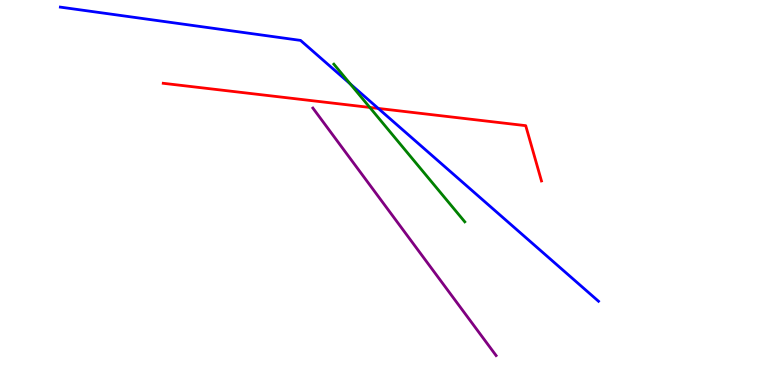[{'lines': ['blue', 'red'], 'intersections': [{'x': 4.88, 'y': 7.18}]}, {'lines': ['green', 'red'], 'intersections': [{'x': 4.77, 'y': 7.21}]}, {'lines': ['purple', 'red'], 'intersections': []}, {'lines': ['blue', 'green'], 'intersections': [{'x': 4.52, 'y': 7.82}]}, {'lines': ['blue', 'purple'], 'intersections': []}, {'lines': ['green', 'purple'], 'intersections': []}]